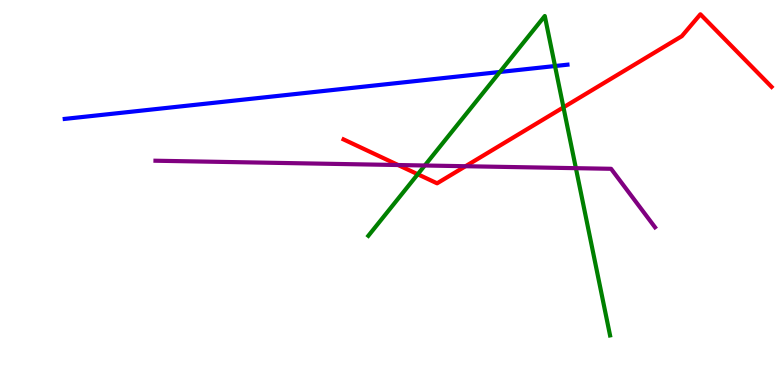[{'lines': ['blue', 'red'], 'intersections': []}, {'lines': ['green', 'red'], 'intersections': [{'x': 5.39, 'y': 5.47}, {'x': 7.27, 'y': 7.21}]}, {'lines': ['purple', 'red'], 'intersections': [{'x': 5.14, 'y': 5.71}, {'x': 6.01, 'y': 5.68}]}, {'lines': ['blue', 'green'], 'intersections': [{'x': 6.45, 'y': 8.13}, {'x': 7.16, 'y': 8.28}]}, {'lines': ['blue', 'purple'], 'intersections': []}, {'lines': ['green', 'purple'], 'intersections': [{'x': 5.48, 'y': 5.7}, {'x': 7.43, 'y': 5.63}]}]